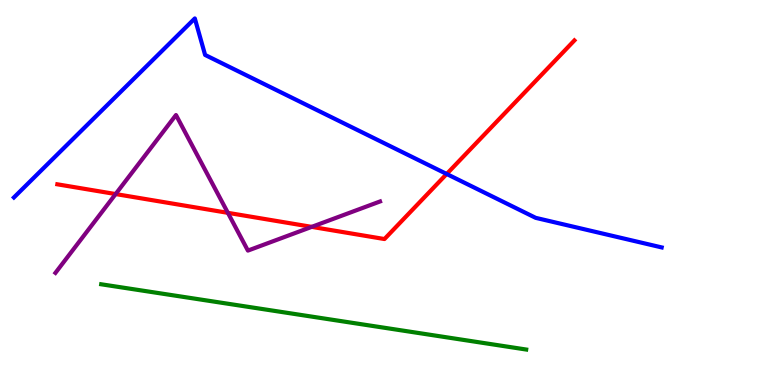[{'lines': ['blue', 'red'], 'intersections': [{'x': 5.76, 'y': 5.48}]}, {'lines': ['green', 'red'], 'intersections': []}, {'lines': ['purple', 'red'], 'intersections': [{'x': 1.49, 'y': 4.96}, {'x': 2.94, 'y': 4.47}, {'x': 4.02, 'y': 4.11}]}, {'lines': ['blue', 'green'], 'intersections': []}, {'lines': ['blue', 'purple'], 'intersections': []}, {'lines': ['green', 'purple'], 'intersections': []}]